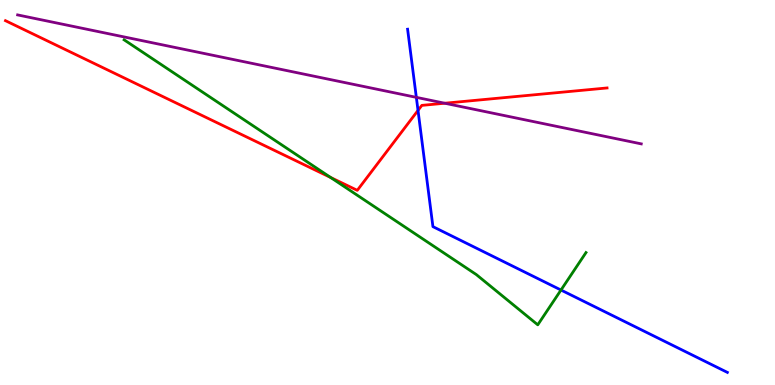[{'lines': ['blue', 'red'], 'intersections': [{'x': 5.39, 'y': 7.13}]}, {'lines': ['green', 'red'], 'intersections': [{'x': 4.27, 'y': 5.39}]}, {'lines': ['purple', 'red'], 'intersections': [{'x': 5.74, 'y': 7.32}]}, {'lines': ['blue', 'green'], 'intersections': [{'x': 7.24, 'y': 2.47}]}, {'lines': ['blue', 'purple'], 'intersections': [{'x': 5.37, 'y': 7.47}]}, {'lines': ['green', 'purple'], 'intersections': []}]